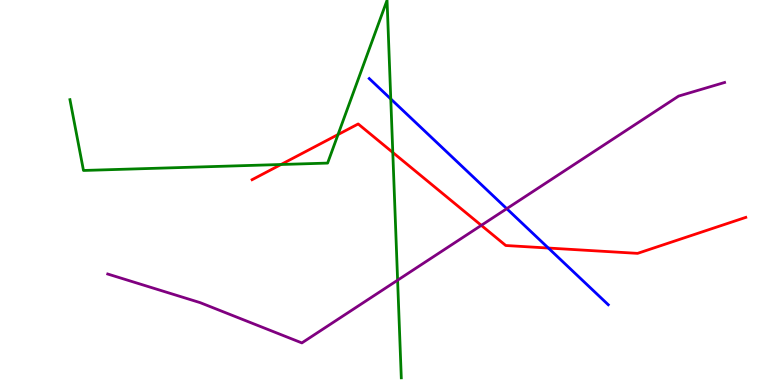[{'lines': ['blue', 'red'], 'intersections': [{'x': 7.08, 'y': 3.56}]}, {'lines': ['green', 'red'], 'intersections': [{'x': 3.63, 'y': 5.73}, {'x': 4.36, 'y': 6.51}, {'x': 5.07, 'y': 6.04}]}, {'lines': ['purple', 'red'], 'intersections': [{'x': 6.21, 'y': 4.15}]}, {'lines': ['blue', 'green'], 'intersections': [{'x': 5.04, 'y': 7.43}]}, {'lines': ['blue', 'purple'], 'intersections': [{'x': 6.54, 'y': 4.58}]}, {'lines': ['green', 'purple'], 'intersections': [{'x': 5.13, 'y': 2.72}]}]